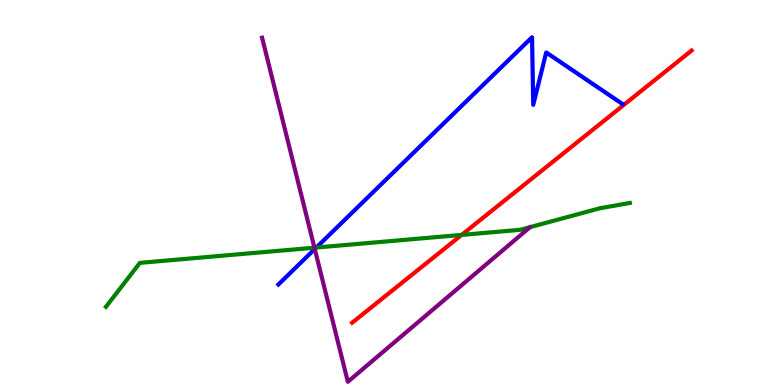[{'lines': ['blue', 'red'], 'intersections': []}, {'lines': ['green', 'red'], 'intersections': [{'x': 5.96, 'y': 3.9}]}, {'lines': ['purple', 'red'], 'intersections': []}, {'lines': ['blue', 'green'], 'intersections': [{'x': 4.08, 'y': 3.57}]}, {'lines': ['blue', 'purple'], 'intersections': [{'x': 4.06, 'y': 3.53}]}, {'lines': ['green', 'purple'], 'intersections': [{'x': 4.06, 'y': 3.57}]}]